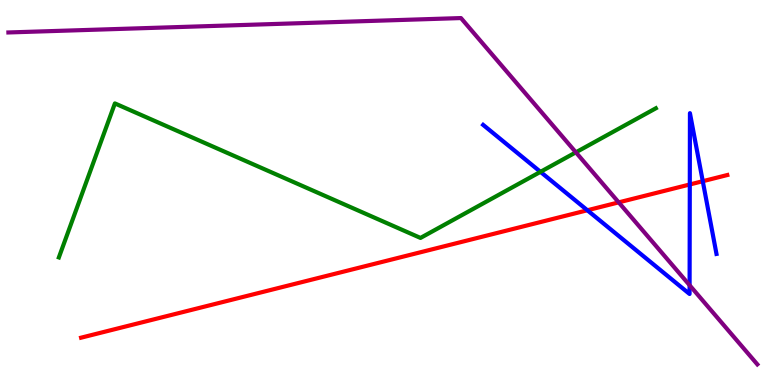[{'lines': ['blue', 'red'], 'intersections': [{'x': 7.58, 'y': 4.54}, {'x': 8.9, 'y': 5.21}, {'x': 9.07, 'y': 5.29}]}, {'lines': ['green', 'red'], 'intersections': []}, {'lines': ['purple', 'red'], 'intersections': [{'x': 7.98, 'y': 4.74}]}, {'lines': ['blue', 'green'], 'intersections': [{'x': 6.97, 'y': 5.54}]}, {'lines': ['blue', 'purple'], 'intersections': [{'x': 8.9, 'y': 2.59}]}, {'lines': ['green', 'purple'], 'intersections': [{'x': 7.43, 'y': 6.04}]}]